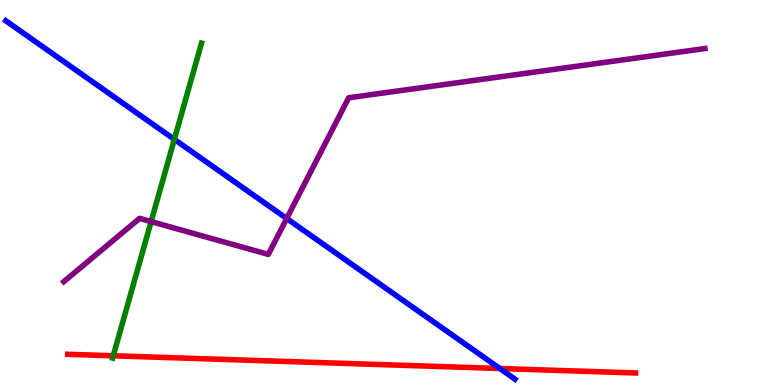[{'lines': ['blue', 'red'], 'intersections': [{'x': 6.45, 'y': 0.429}]}, {'lines': ['green', 'red'], 'intersections': [{'x': 1.46, 'y': 0.759}]}, {'lines': ['purple', 'red'], 'intersections': []}, {'lines': ['blue', 'green'], 'intersections': [{'x': 2.25, 'y': 6.38}]}, {'lines': ['blue', 'purple'], 'intersections': [{'x': 3.7, 'y': 4.32}]}, {'lines': ['green', 'purple'], 'intersections': [{'x': 1.95, 'y': 4.24}]}]